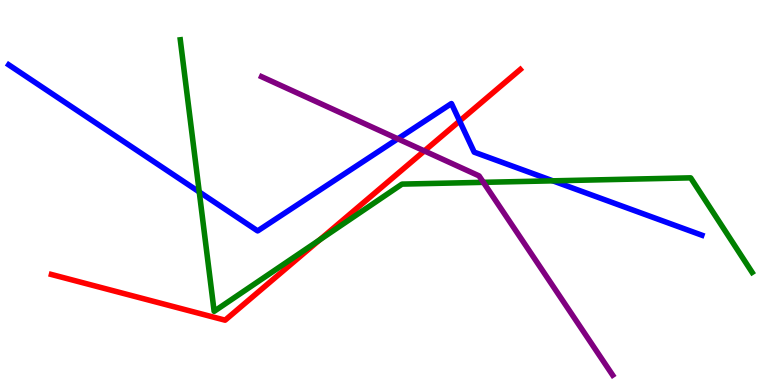[{'lines': ['blue', 'red'], 'intersections': [{'x': 5.93, 'y': 6.86}]}, {'lines': ['green', 'red'], 'intersections': [{'x': 4.12, 'y': 3.77}]}, {'lines': ['purple', 'red'], 'intersections': [{'x': 5.48, 'y': 6.08}]}, {'lines': ['blue', 'green'], 'intersections': [{'x': 2.57, 'y': 5.01}, {'x': 7.13, 'y': 5.3}]}, {'lines': ['blue', 'purple'], 'intersections': [{'x': 5.13, 'y': 6.39}]}, {'lines': ['green', 'purple'], 'intersections': [{'x': 6.24, 'y': 5.26}]}]